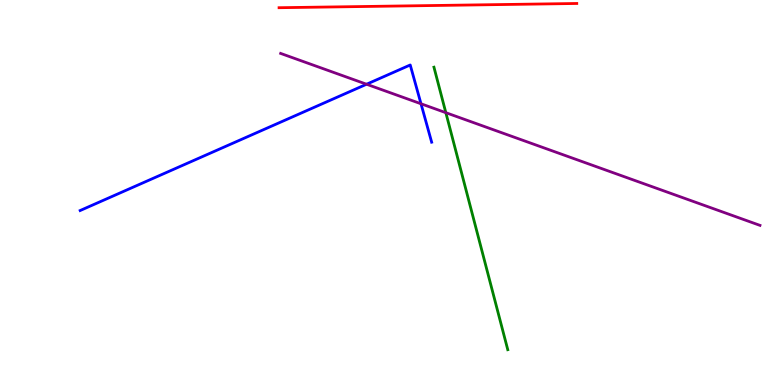[{'lines': ['blue', 'red'], 'intersections': []}, {'lines': ['green', 'red'], 'intersections': []}, {'lines': ['purple', 'red'], 'intersections': []}, {'lines': ['blue', 'green'], 'intersections': []}, {'lines': ['blue', 'purple'], 'intersections': [{'x': 4.73, 'y': 7.81}, {'x': 5.43, 'y': 7.3}]}, {'lines': ['green', 'purple'], 'intersections': [{'x': 5.75, 'y': 7.07}]}]